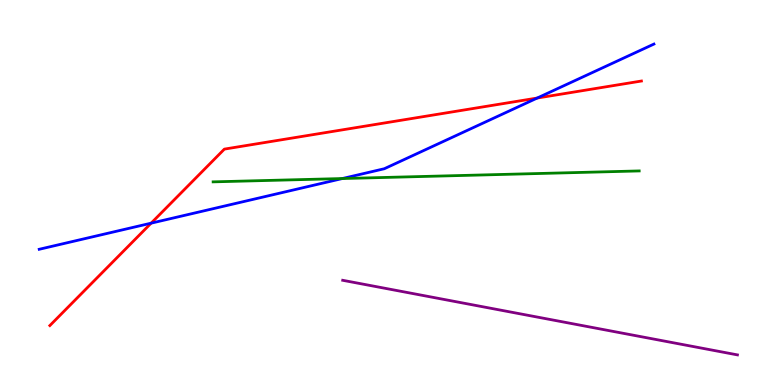[{'lines': ['blue', 'red'], 'intersections': [{'x': 1.95, 'y': 4.2}, {'x': 6.93, 'y': 7.45}]}, {'lines': ['green', 'red'], 'intersections': []}, {'lines': ['purple', 'red'], 'intersections': []}, {'lines': ['blue', 'green'], 'intersections': [{'x': 4.42, 'y': 5.36}]}, {'lines': ['blue', 'purple'], 'intersections': []}, {'lines': ['green', 'purple'], 'intersections': []}]